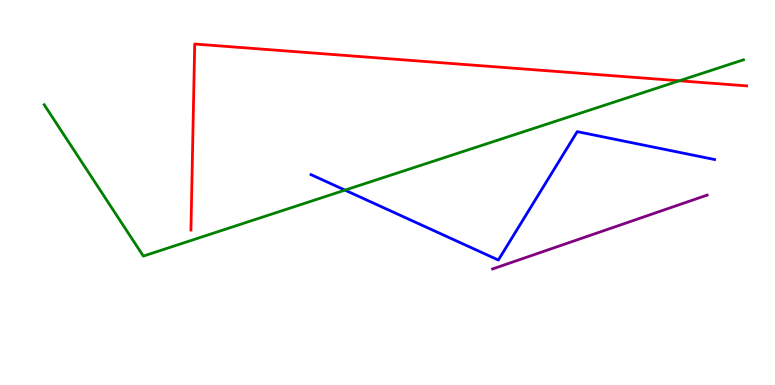[{'lines': ['blue', 'red'], 'intersections': []}, {'lines': ['green', 'red'], 'intersections': [{'x': 8.77, 'y': 7.9}]}, {'lines': ['purple', 'red'], 'intersections': []}, {'lines': ['blue', 'green'], 'intersections': [{'x': 4.45, 'y': 5.06}]}, {'lines': ['blue', 'purple'], 'intersections': []}, {'lines': ['green', 'purple'], 'intersections': []}]